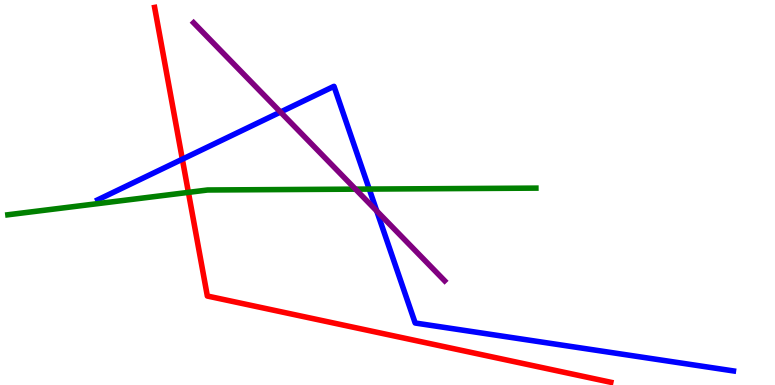[{'lines': ['blue', 'red'], 'intersections': [{'x': 2.35, 'y': 5.87}]}, {'lines': ['green', 'red'], 'intersections': [{'x': 2.43, 'y': 5.0}]}, {'lines': ['purple', 'red'], 'intersections': []}, {'lines': ['blue', 'green'], 'intersections': [{'x': 4.76, 'y': 5.09}]}, {'lines': ['blue', 'purple'], 'intersections': [{'x': 3.62, 'y': 7.09}, {'x': 4.86, 'y': 4.52}]}, {'lines': ['green', 'purple'], 'intersections': [{'x': 4.59, 'y': 5.09}]}]